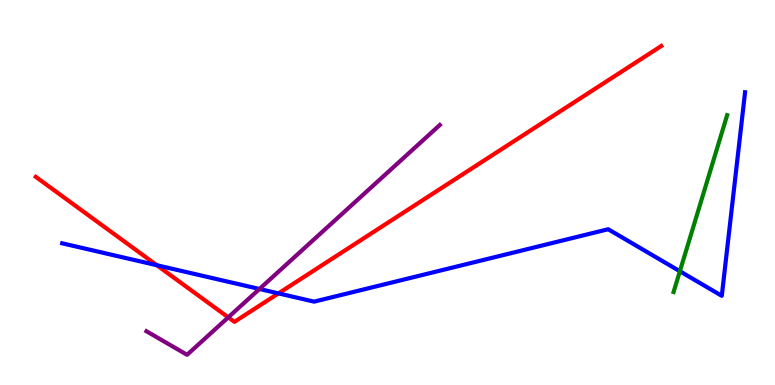[{'lines': ['blue', 'red'], 'intersections': [{'x': 2.02, 'y': 3.11}, {'x': 3.59, 'y': 2.38}]}, {'lines': ['green', 'red'], 'intersections': []}, {'lines': ['purple', 'red'], 'intersections': [{'x': 2.95, 'y': 1.76}]}, {'lines': ['blue', 'green'], 'intersections': [{'x': 8.77, 'y': 2.95}]}, {'lines': ['blue', 'purple'], 'intersections': [{'x': 3.35, 'y': 2.49}]}, {'lines': ['green', 'purple'], 'intersections': []}]